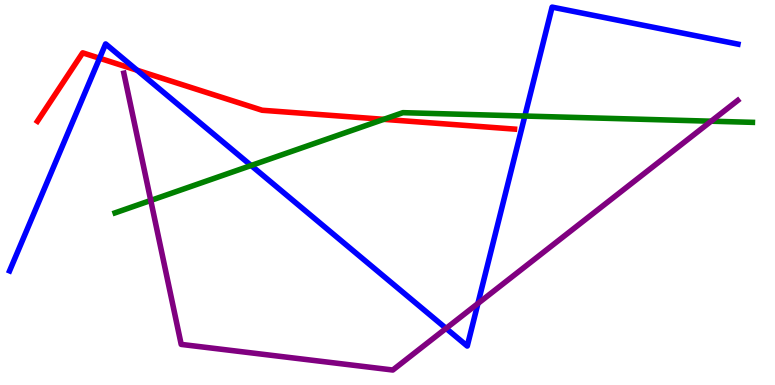[{'lines': ['blue', 'red'], 'intersections': [{'x': 1.28, 'y': 8.49}, {'x': 1.77, 'y': 8.18}]}, {'lines': ['green', 'red'], 'intersections': [{'x': 4.95, 'y': 6.9}]}, {'lines': ['purple', 'red'], 'intersections': []}, {'lines': ['blue', 'green'], 'intersections': [{'x': 3.24, 'y': 5.7}, {'x': 6.77, 'y': 6.99}]}, {'lines': ['blue', 'purple'], 'intersections': [{'x': 5.76, 'y': 1.47}, {'x': 6.17, 'y': 2.12}]}, {'lines': ['green', 'purple'], 'intersections': [{'x': 1.95, 'y': 4.79}, {'x': 9.18, 'y': 6.85}]}]